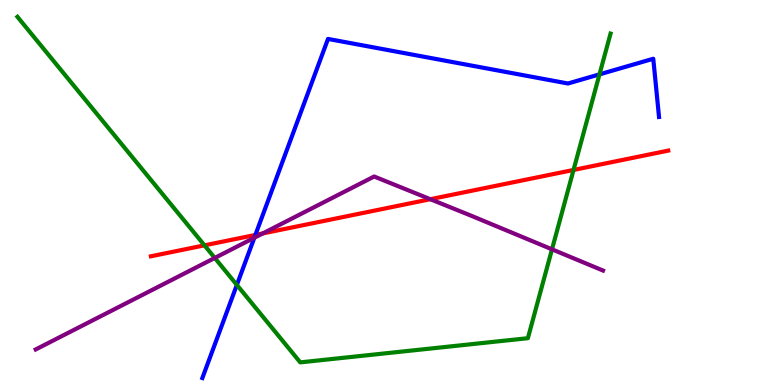[{'lines': ['blue', 'red'], 'intersections': [{'x': 3.3, 'y': 3.9}]}, {'lines': ['green', 'red'], 'intersections': [{'x': 2.64, 'y': 3.63}, {'x': 7.4, 'y': 5.59}]}, {'lines': ['purple', 'red'], 'intersections': [{'x': 3.39, 'y': 3.94}, {'x': 5.55, 'y': 4.83}]}, {'lines': ['blue', 'green'], 'intersections': [{'x': 3.06, 'y': 2.6}, {'x': 7.74, 'y': 8.07}]}, {'lines': ['blue', 'purple'], 'intersections': [{'x': 3.28, 'y': 3.83}]}, {'lines': ['green', 'purple'], 'intersections': [{'x': 2.77, 'y': 3.3}, {'x': 7.12, 'y': 3.52}]}]